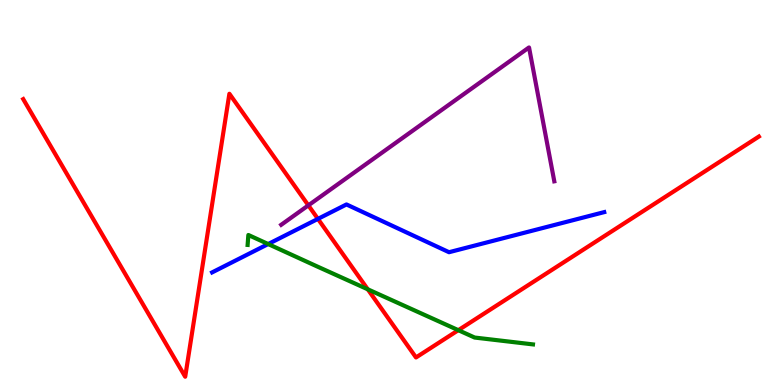[{'lines': ['blue', 'red'], 'intersections': [{'x': 4.1, 'y': 4.31}]}, {'lines': ['green', 'red'], 'intersections': [{'x': 4.75, 'y': 2.49}, {'x': 5.91, 'y': 1.42}]}, {'lines': ['purple', 'red'], 'intersections': [{'x': 3.98, 'y': 4.67}]}, {'lines': ['blue', 'green'], 'intersections': [{'x': 3.46, 'y': 3.66}]}, {'lines': ['blue', 'purple'], 'intersections': []}, {'lines': ['green', 'purple'], 'intersections': []}]